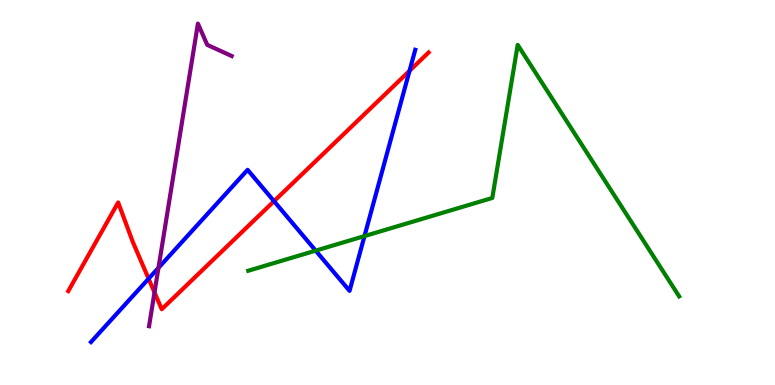[{'lines': ['blue', 'red'], 'intersections': [{'x': 1.92, 'y': 2.76}, {'x': 3.54, 'y': 4.77}, {'x': 5.28, 'y': 8.16}]}, {'lines': ['green', 'red'], 'intersections': []}, {'lines': ['purple', 'red'], 'intersections': [{'x': 1.99, 'y': 2.4}]}, {'lines': ['blue', 'green'], 'intersections': [{'x': 4.07, 'y': 3.49}, {'x': 4.7, 'y': 3.87}]}, {'lines': ['blue', 'purple'], 'intersections': [{'x': 2.04, 'y': 3.04}]}, {'lines': ['green', 'purple'], 'intersections': []}]